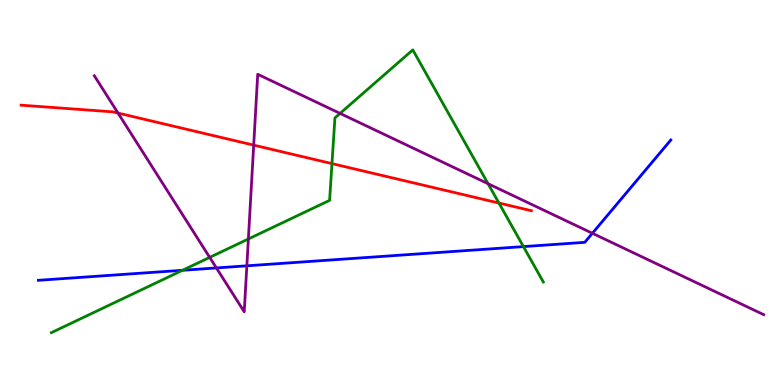[{'lines': ['blue', 'red'], 'intersections': []}, {'lines': ['green', 'red'], 'intersections': [{'x': 4.28, 'y': 5.75}, {'x': 6.44, 'y': 4.73}]}, {'lines': ['purple', 'red'], 'intersections': [{'x': 1.52, 'y': 7.06}, {'x': 3.27, 'y': 6.23}]}, {'lines': ['blue', 'green'], 'intersections': [{'x': 2.36, 'y': 2.98}, {'x': 6.75, 'y': 3.59}]}, {'lines': ['blue', 'purple'], 'intersections': [{'x': 2.79, 'y': 3.04}, {'x': 3.19, 'y': 3.1}, {'x': 7.64, 'y': 3.94}]}, {'lines': ['green', 'purple'], 'intersections': [{'x': 2.71, 'y': 3.31}, {'x': 3.2, 'y': 3.79}, {'x': 4.39, 'y': 7.05}, {'x': 6.3, 'y': 5.23}]}]